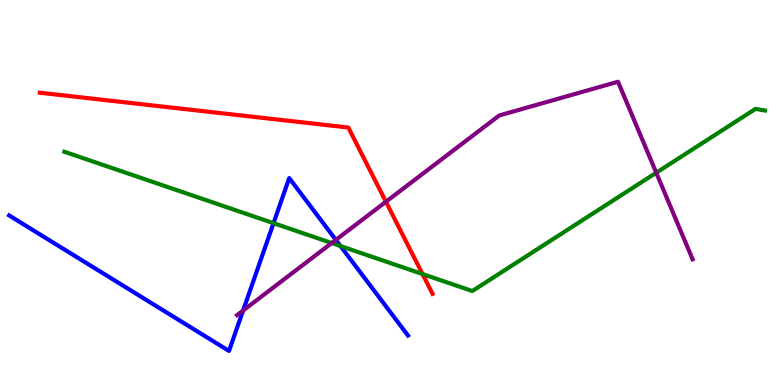[{'lines': ['blue', 'red'], 'intersections': []}, {'lines': ['green', 'red'], 'intersections': [{'x': 5.45, 'y': 2.88}]}, {'lines': ['purple', 'red'], 'intersections': [{'x': 4.98, 'y': 4.76}]}, {'lines': ['blue', 'green'], 'intersections': [{'x': 3.53, 'y': 4.2}, {'x': 4.39, 'y': 3.61}]}, {'lines': ['blue', 'purple'], 'intersections': [{'x': 3.14, 'y': 1.93}, {'x': 4.33, 'y': 3.77}]}, {'lines': ['green', 'purple'], 'intersections': [{'x': 4.28, 'y': 3.69}, {'x': 8.47, 'y': 5.51}]}]